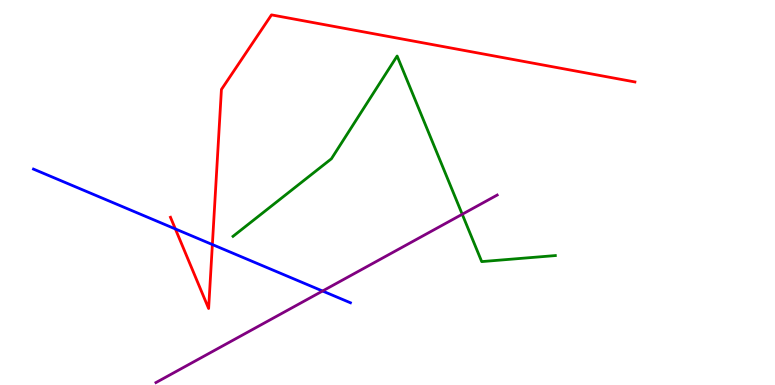[{'lines': ['blue', 'red'], 'intersections': [{'x': 2.26, 'y': 4.05}, {'x': 2.74, 'y': 3.65}]}, {'lines': ['green', 'red'], 'intersections': []}, {'lines': ['purple', 'red'], 'intersections': []}, {'lines': ['blue', 'green'], 'intersections': []}, {'lines': ['blue', 'purple'], 'intersections': [{'x': 4.16, 'y': 2.44}]}, {'lines': ['green', 'purple'], 'intersections': [{'x': 5.96, 'y': 4.43}]}]